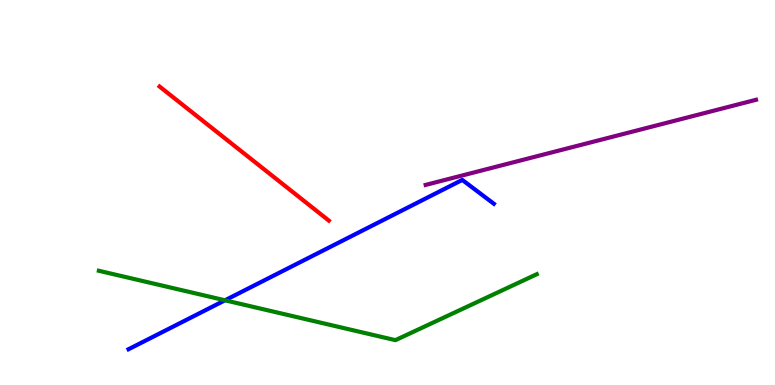[{'lines': ['blue', 'red'], 'intersections': []}, {'lines': ['green', 'red'], 'intersections': []}, {'lines': ['purple', 'red'], 'intersections': []}, {'lines': ['blue', 'green'], 'intersections': [{'x': 2.9, 'y': 2.2}]}, {'lines': ['blue', 'purple'], 'intersections': []}, {'lines': ['green', 'purple'], 'intersections': []}]